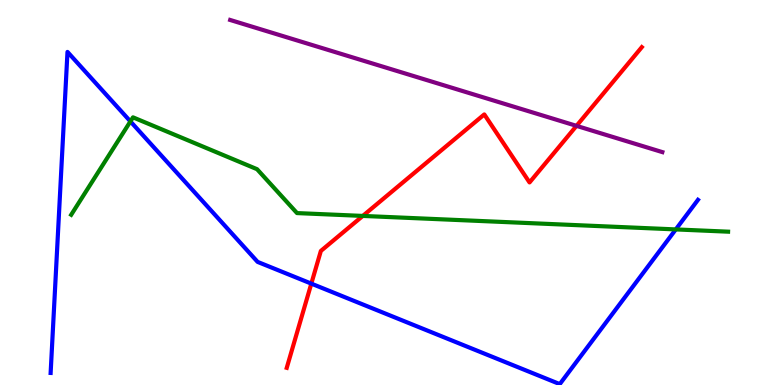[{'lines': ['blue', 'red'], 'intersections': [{'x': 4.02, 'y': 2.63}]}, {'lines': ['green', 'red'], 'intersections': [{'x': 4.68, 'y': 4.39}]}, {'lines': ['purple', 'red'], 'intersections': [{'x': 7.44, 'y': 6.73}]}, {'lines': ['blue', 'green'], 'intersections': [{'x': 1.68, 'y': 6.85}, {'x': 8.72, 'y': 4.04}]}, {'lines': ['blue', 'purple'], 'intersections': []}, {'lines': ['green', 'purple'], 'intersections': []}]